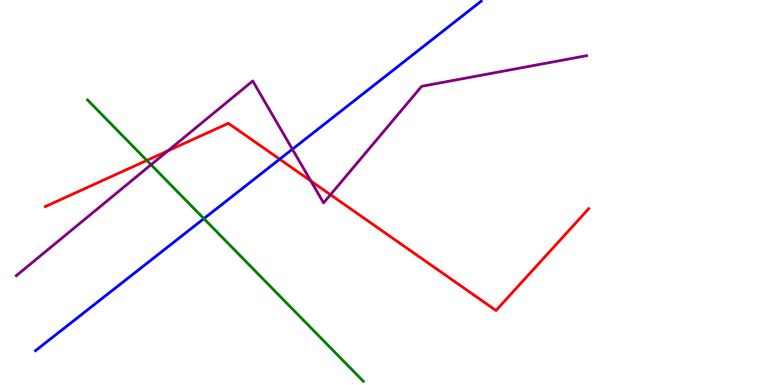[{'lines': ['blue', 'red'], 'intersections': [{'x': 3.61, 'y': 5.87}]}, {'lines': ['green', 'red'], 'intersections': [{'x': 1.89, 'y': 5.83}]}, {'lines': ['purple', 'red'], 'intersections': [{'x': 2.17, 'y': 6.08}, {'x': 4.01, 'y': 5.3}, {'x': 4.26, 'y': 4.94}]}, {'lines': ['blue', 'green'], 'intersections': [{'x': 2.63, 'y': 4.32}]}, {'lines': ['blue', 'purple'], 'intersections': [{'x': 3.77, 'y': 6.12}]}, {'lines': ['green', 'purple'], 'intersections': [{'x': 1.95, 'y': 5.72}]}]